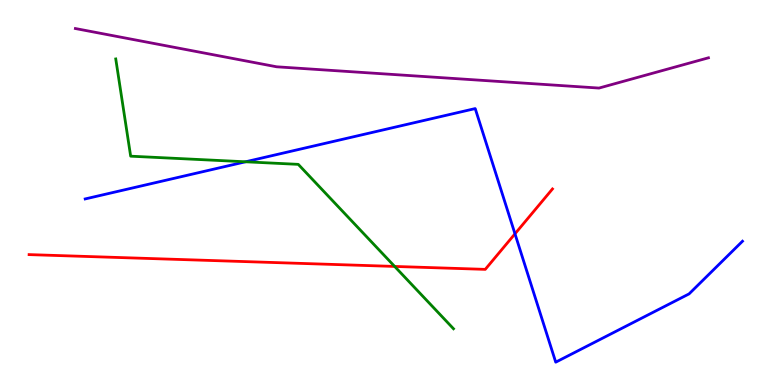[{'lines': ['blue', 'red'], 'intersections': [{'x': 6.64, 'y': 3.93}]}, {'lines': ['green', 'red'], 'intersections': [{'x': 5.09, 'y': 3.08}]}, {'lines': ['purple', 'red'], 'intersections': []}, {'lines': ['blue', 'green'], 'intersections': [{'x': 3.17, 'y': 5.8}]}, {'lines': ['blue', 'purple'], 'intersections': []}, {'lines': ['green', 'purple'], 'intersections': []}]